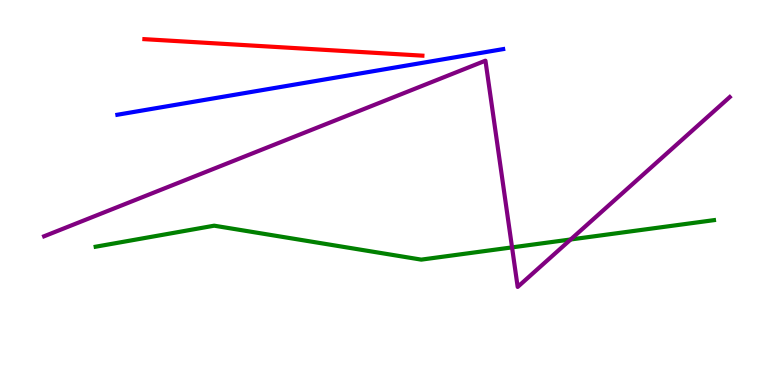[{'lines': ['blue', 'red'], 'intersections': []}, {'lines': ['green', 'red'], 'intersections': []}, {'lines': ['purple', 'red'], 'intersections': []}, {'lines': ['blue', 'green'], 'intersections': []}, {'lines': ['blue', 'purple'], 'intersections': []}, {'lines': ['green', 'purple'], 'intersections': [{'x': 6.61, 'y': 3.57}, {'x': 7.36, 'y': 3.78}]}]